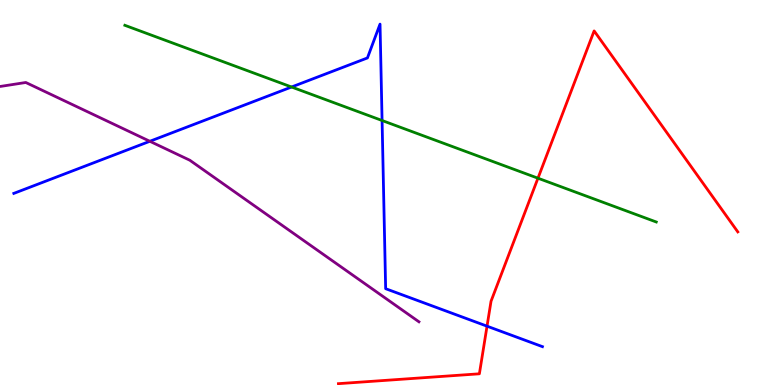[{'lines': ['blue', 'red'], 'intersections': [{'x': 6.28, 'y': 1.53}]}, {'lines': ['green', 'red'], 'intersections': [{'x': 6.94, 'y': 5.37}]}, {'lines': ['purple', 'red'], 'intersections': []}, {'lines': ['blue', 'green'], 'intersections': [{'x': 3.76, 'y': 7.74}, {'x': 4.93, 'y': 6.87}]}, {'lines': ['blue', 'purple'], 'intersections': [{'x': 1.93, 'y': 6.33}]}, {'lines': ['green', 'purple'], 'intersections': []}]